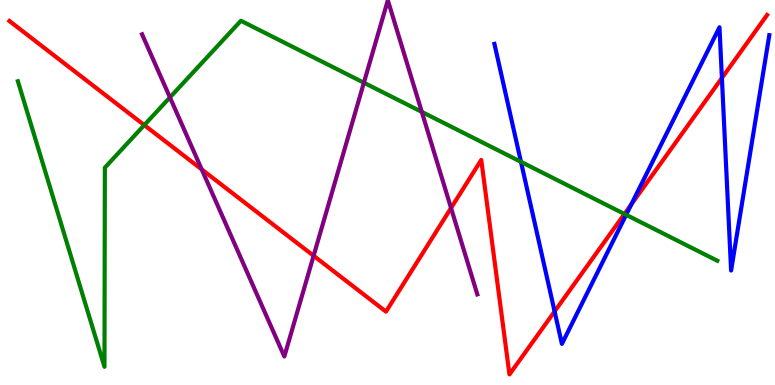[{'lines': ['blue', 'red'], 'intersections': [{'x': 7.16, 'y': 1.91}, {'x': 8.15, 'y': 4.69}, {'x': 9.31, 'y': 7.97}]}, {'lines': ['green', 'red'], 'intersections': [{'x': 1.86, 'y': 6.75}, {'x': 8.06, 'y': 4.44}]}, {'lines': ['purple', 'red'], 'intersections': [{'x': 2.6, 'y': 5.6}, {'x': 4.05, 'y': 3.36}, {'x': 5.82, 'y': 4.6}]}, {'lines': ['blue', 'green'], 'intersections': [{'x': 6.72, 'y': 5.8}, {'x': 8.08, 'y': 4.42}]}, {'lines': ['blue', 'purple'], 'intersections': []}, {'lines': ['green', 'purple'], 'intersections': [{'x': 2.19, 'y': 7.47}, {'x': 4.7, 'y': 7.85}, {'x': 5.44, 'y': 7.09}]}]